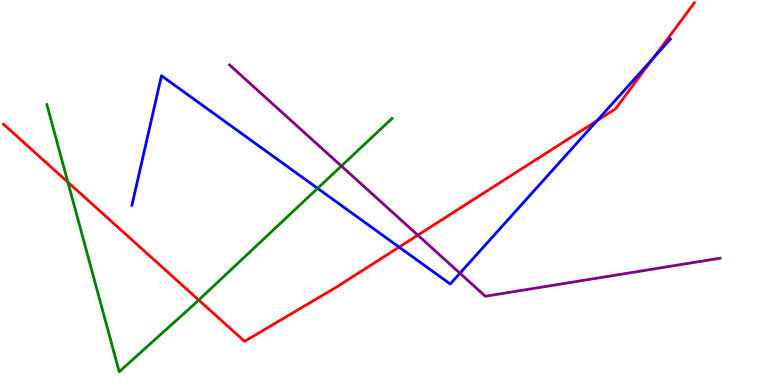[{'lines': ['blue', 'red'], 'intersections': [{'x': 5.15, 'y': 3.58}, {'x': 7.7, 'y': 6.87}, {'x': 8.43, 'y': 8.49}]}, {'lines': ['green', 'red'], 'intersections': [{'x': 0.876, 'y': 5.27}, {'x': 2.56, 'y': 2.21}]}, {'lines': ['purple', 'red'], 'intersections': [{'x': 5.39, 'y': 3.89}]}, {'lines': ['blue', 'green'], 'intersections': [{'x': 4.1, 'y': 5.11}]}, {'lines': ['blue', 'purple'], 'intersections': [{'x': 5.93, 'y': 2.9}]}, {'lines': ['green', 'purple'], 'intersections': [{'x': 4.4, 'y': 5.69}]}]